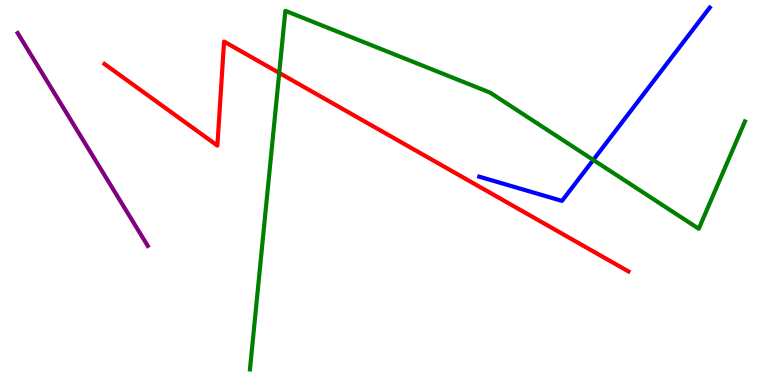[{'lines': ['blue', 'red'], 'intersections': []}, {'lines': ['green', 'red'], 'intersections': [{'x': 3.6, 'y': 8.11}]}, {'lines': ['purple', 'red'], 'intersections': []}, {'lines': ['blue', 'green'], 'intersections': [{'x': 7.66, 'y': 5.85}]}, {'lines': ['blue', 'purple'], 'intersections': []}, {'lines': ['green', 'purple'], 'intersections': []}]